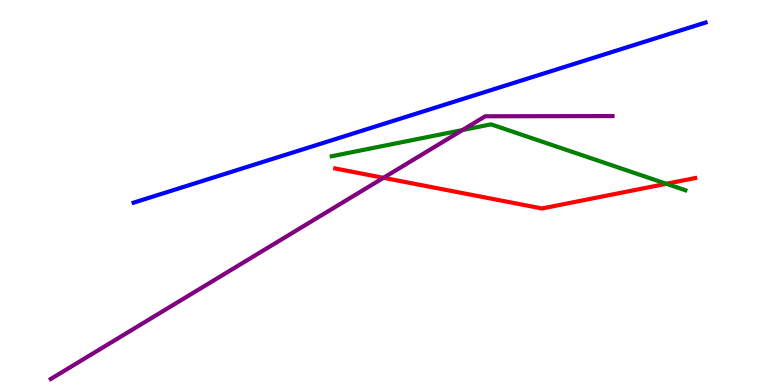[{'lines': ['blue', 'red'], 'intersections': []}, {'lines': ['green', 'red'], 'intersections': [{'x': 8.6, 'y': 5.23}]}, {'lines': ['purple', 'red'], 'intersections': [{'x': 4.95, 'y': 5.38}]}, {'lines': ['blue', 'green'], 'intersections': []}, {'lines': ['blue', 'purple'], 'intersections': []}, {'lines': ['green', 'purple'], 'intersections': [{'x': 5.97, 'y': 6.62}]}]